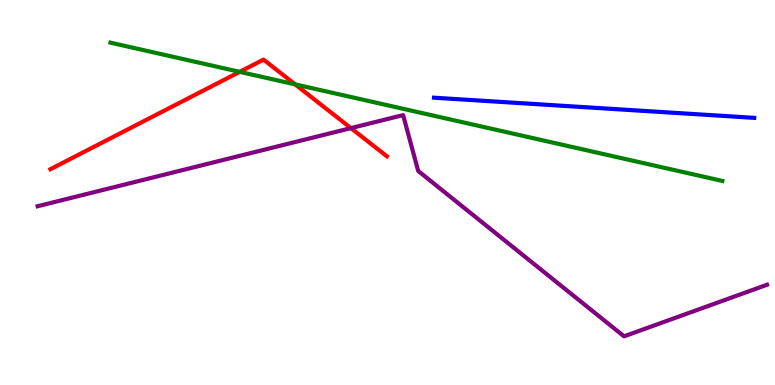[{'lines': ['blue', 'red'], 'intersections': []}, {'lines': ['green', 'red'], 'intersections': [{'x': 3.09, 'y': 8.13}, {'x': 3.81, 'y': 7.81}]}, {'lines': ['purple', 'red'], 'intersections': [{'x': 4.53, 'y': 6.67}]}, {'lines': ['blue', 'green'], 'intersections': []}, {'lines': ['blue', 'purple'], 'intersections': []}, {'lines': ['green', 'purple'], 'intersections': []}]